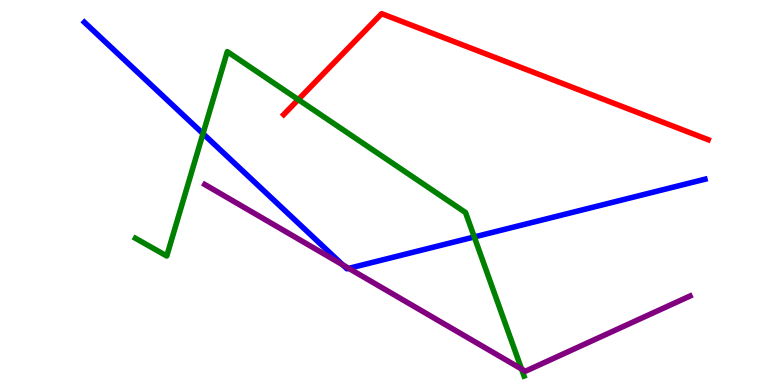[{'lines': ['blue', 'red'], 'intersections': []}, {'lines': ['green', 'red'], 'intersections': [{'x': 3.85, 'y': 7.41}]}, {'lines': ['purple', 'red'], 'intersections': []}, {'lines': ['blue', 'green'], 'intersections': [{'x': 2.62, 'y': 6.53}, {'x': 6.12, 'y': 3.85}]}, {'lines': ['blue', 'purple'], 'intersections': [{'x': 4.42, 'y': 3.12}, {'x': 4.5, 'y': 3.03}]}, {'lines': ['green', 'purple'], 'intersections': [{'x': 6.73, 'y': 0.416}]}]